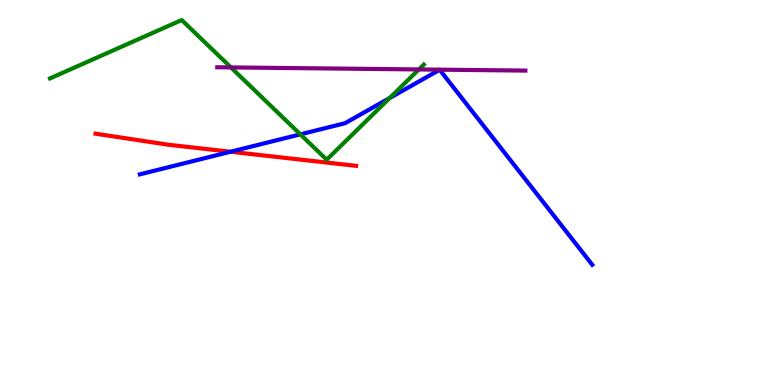[{'lines': ['blue', 'red'], 'intersections': [{'x': 2.97, 'y': 6.06}]}, {'lines': ['green', 'red'], 'intersections': []}, {'lines': ['purple', 'red'], 'intersections': []}, {'lines': ['blue', 'green'], 'intersections': [{'x': 3.88, 'y': 6.51}, {'x': 5.03, 'y': 7.45}]}, {'lines': ['blue', 'purple'], 'intersections': []}, {'lines': ['green', 'purple'], 'intersections': [{'x': 2.98, 'y': 8.25}, {'x': 5.4, 'y': 8.2}]}]